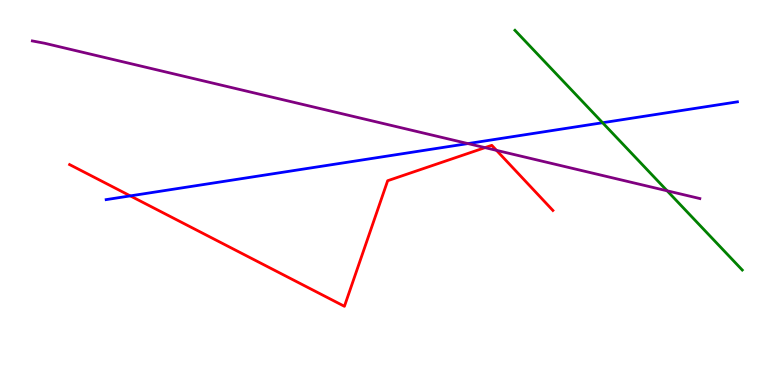[{'lines': ['blue', 'red'], 'intersections': [{'x': 1.68, 'y': 4.91}]}, {'lines': ['green', 'red'], 'intersections': []}, {'lines': ['purple', 'red'], 'intersections': [{'x': 6.26, 'y': 6.17}, {'x': 6.41, 'y': 6.09}]}, {'lines': ['blue', 'green'], 'intersections': [{'x': 7.78, 'y': 6.81}]}, {'lines': ['blue', 'purple'], 'intersections': [{'x': 6.04, 'y': 6.27}]}, {'lines': ['green', 'purple'], 'intersections': [{'x': 8.61, 'y': 5.04}]}]